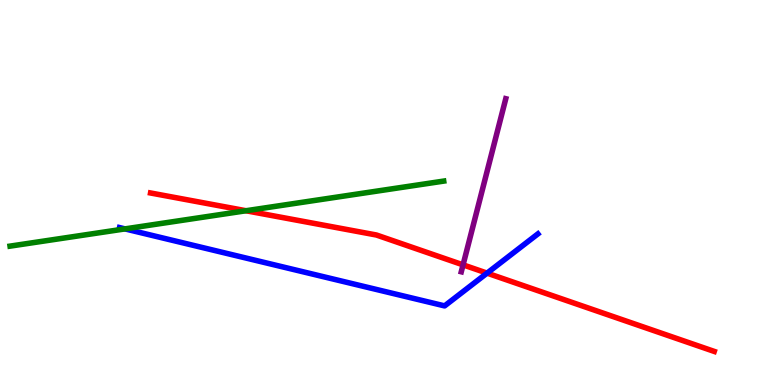[{'lines': ['blue', 'red'], 'intersections': [{'x': 6.28, 'y': 2.91}]}, {'lines': ['green', 'red'], 'intersections': [{'x': 3.17, 'y': 4.53}]}, {'lines': ['purple', 'red'], 'intersections': [{'x': 5.98, 'y': 3.12}]}, {'lines': ['blue', 'green'], 'intersections': [{'x': 1.61, 'y': 4.05}]}, {'lines': ['blue', 'purple'], 'intersections': []}, {'lines': ['green', 'purple'], 'intersections': []}]